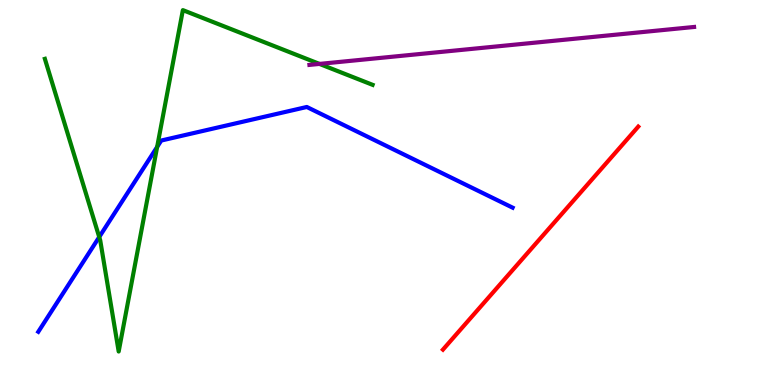[{'lines': ['blue', 'red'], 'intersections': []}, {'lines': ['green', 'red'], 'intersections': []}, {'lines': ['purple', 'red'], 'intersections': []}, {'lines': ['blue', 'green'], 'intersections': [{'x': 1.28, 'y': 3.84}, {'x': 2.03, 'y': 6.18}]}, {'lines': ['blue', 'purple'], 'intersections': []}, {'lines': ['green', 'purple'], 'intersections': [{'x': 4.12, 'y': 8.34}]}]